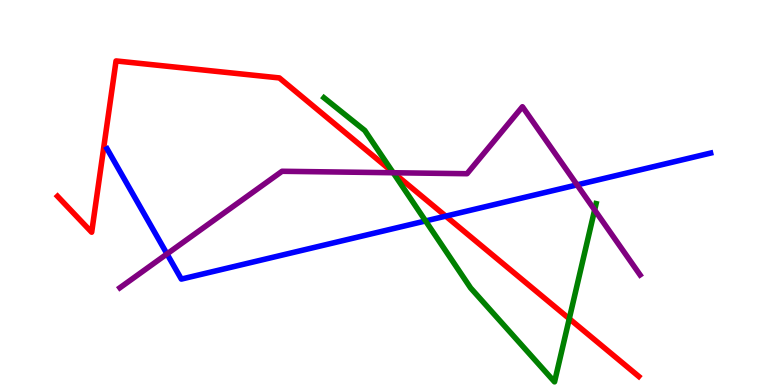[{'lines': ['blue', 'red'], 'intersections': [{'x': 5.75, 'y': 4.39}]}, {'lines': ['green', 'red'], 'intersections': [{'x': 5.07, 'y': 5.53}, {'x': 7.35, 'y': 1.72}]}, {'lines': ['purple', 'red'], 'intersections': [{'x': 5.08, 'y': 5.51}]}, {'lines': ['blue', 'green'], 'intersections': [{'x': 5.49, 'y': 4.26}]}, {'lines': ['blue', 'purple'], 'intersections': [{'x': 2.15, 'y': 3.4}, {'x': 7.45, 'y': 5.2}]}, {'lines': ['green', 'purple'], 'intersections': [{'x': 5.07, 'y': 5.51}, {'x': 7.67, 'y': 4.55}]}]